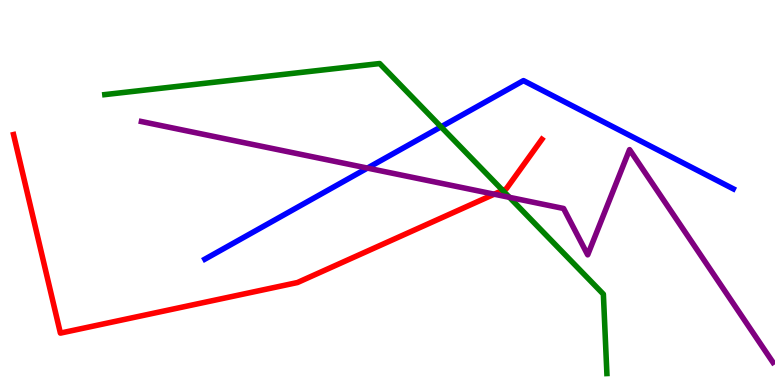[{'lines': ['blue', 'red'], 'intersections': []}, {'lines': ['green', 'red'], 'intersections': [{'x': 6.49, 'y': 5.06}]}, {'lines': ['purple', 'red'], 'intersections': [{'x': 6.38, 'y': 4.96}]}, {'lines': ['blue', 'green'], 'intersections': [{'x': 5.69, 'y': 6.71}]}, {'lines': ['blue', 'purple'], 'intersections': [{'x': 4.74, 'y': 5.63}]}, {'lines': ['green', 'purple'], 'intersections': [{'x': 6.57, 'y': 4.87}]}]